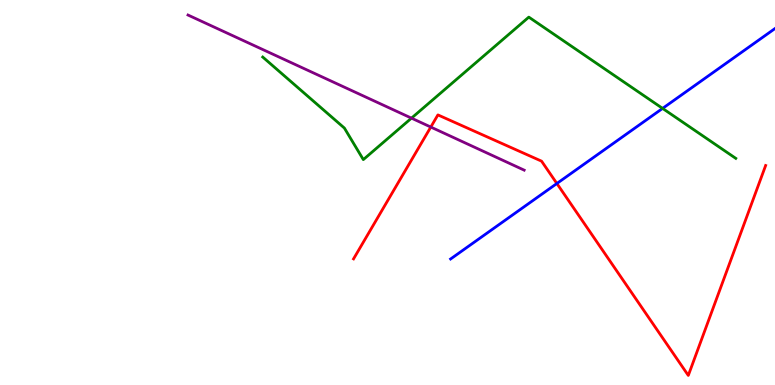[{'lines': ['blue', 'red'], 'intersections': [{'x': 7.19, 'y': 5.23}]}, {'lines': ['green', 'red'], 'intersections': []}, {'lines': ['purple', 'red'], 'intersections': [{'x': 5.56, 'y': 6.7}]}, {'lines': ['blue', 'green'], 'intersections': [{'x': 8.55, 'y': 7.18}]}, {'lines': ['blue', 'purple'], 'intersections': []}, {'lines': ['green', 'purple'], 'intersections': [{'x': 5.31, 'y': 6.93}]}]